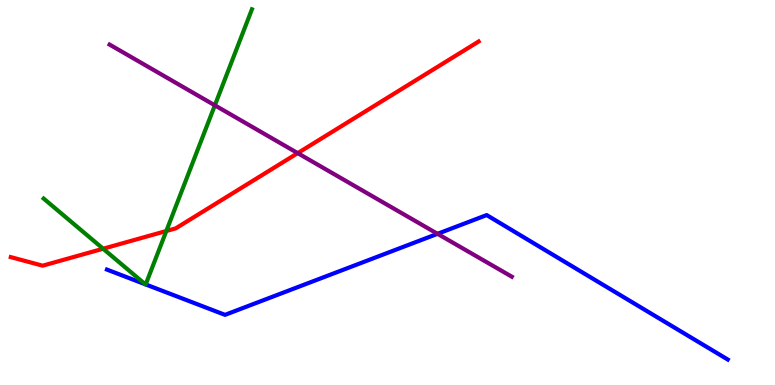[{'lines': ['blue', 'red'], 'intersections': []}, {'lines': ['green', 'red'], 'intersections': [{'x': 1.33, 'y': 3.54}, {'x': 2.15, 'y': 4.0}]}, {'lines': ['purple', 'red'], 'intersections': [{'x': 3.84, 'y': 6.02}]}, {'lines': ['blue', 'green'], 'intersections': [{'x': 1.88, 'y': 2.62}, {'x': 1.88, 'y': 2.61}]}, {'lines': ['blue', 'purple'], 'intersections': [{'x': 5.65, 'y': 3.93}]}, {'lines': ['green', 'purple'], 'intersections': [{'x': 2.77, 'y': 7.26}]}]